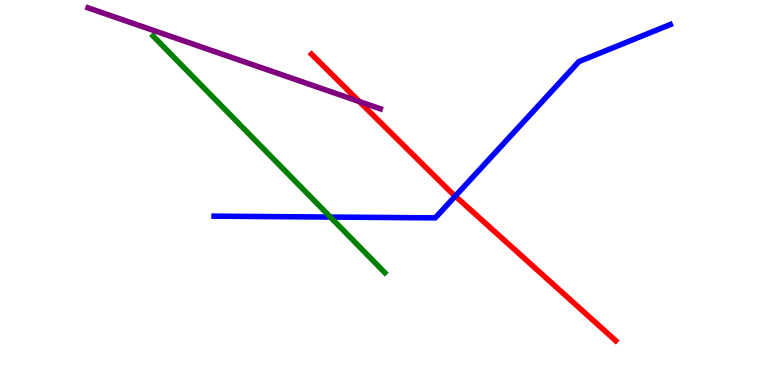[{'lines': ['blue', 'red'], 'intersections': [{'x': 5.87, 'y': 4.91}]}, {'lines': ['green', 'red'], 'intersections': []}, {'lines': ['purple', 'red'], 'intersections': [{'x': 4.64, 'y': 7.36}]}, {'lines': ['blue', 'green'], 'intersections': [{'x': 4.26, 'y': 4.36}]}, {'lines': ['blue', 'purple'], 'intersections': []}, {'lines': ['green', 'purple'], 'intersections': []}]